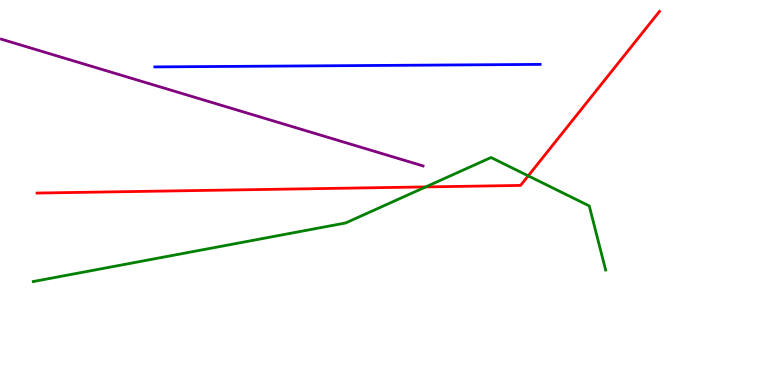[{'lines': ['blue', 'red'], 'intersections': []}, {'lines': ['green', 'red'], 'intersections': [{'x': 5.49, 'y': 5.15}, {'x': 6.82, 'y': 5.43}]}, {'lines': ['purple', 'red'], 'intersections': []}, {'lines': ['blue', 'green'], 'intersections': []}, {'lines': ['blue', 'purple'], 'intersections': []}, {'lines': ['green', 'purple'], 'intersections': []}]